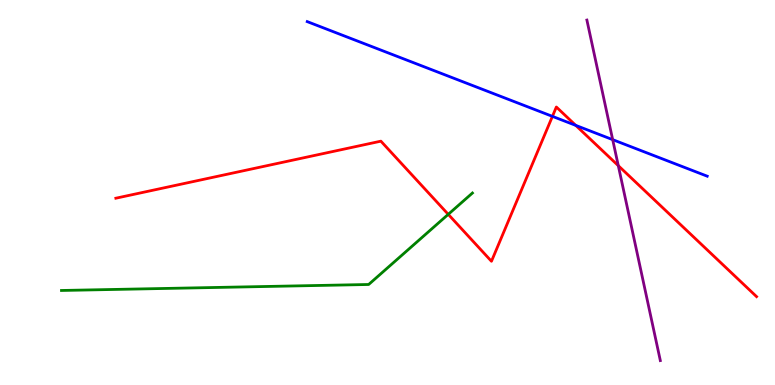[{'lines': ['blue', 'red'], 'intersections': [{'x': 7.13, 'y': 6.98}, {'x': 7.43, 'y': 6.74}]}, {'lines': ['green', 'red'], 'intersections': [{'x': 5.78, 'y': 4.43}]}, {'lines': ['purple', 'red'], 'intersections': [{'x': 7.98, 'y': 5.7}]}, {'lines': ['blue', 'green'], 'intersections': []}, {'lines': ['blue', 'purple'], 'intersections': [{'x': 7.91, 'y': 6.37}]}, {'lines': ['green', 'purple'], 'intersections': []}]